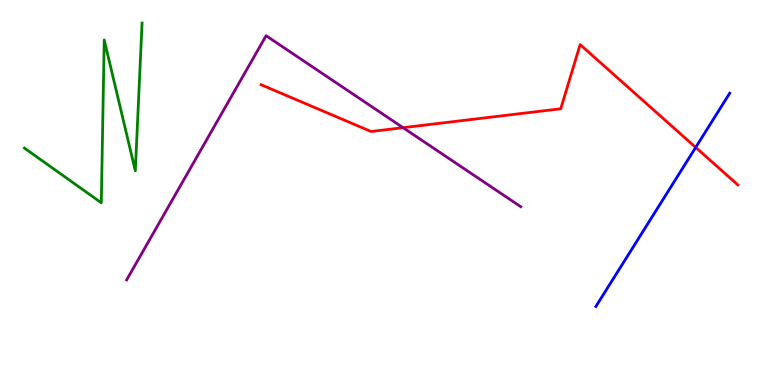[{'lines': ['blue', 'red'], 'intersections': [{'x': 8.98, 'y': 6.17}]}, {'lines': ['green', 'red'], 'intersections': []}, {'lines': ['purple', 'red'], 'intersections': [{'x': 5.2, 'y': 6.68}]}, {'lines': ['blue', 'green'], 'intersections': []}, {'lines': ['blue', 'purple'], 'intersections': []}, {'lines': ['green', 'purple'], 'intersections': []}]